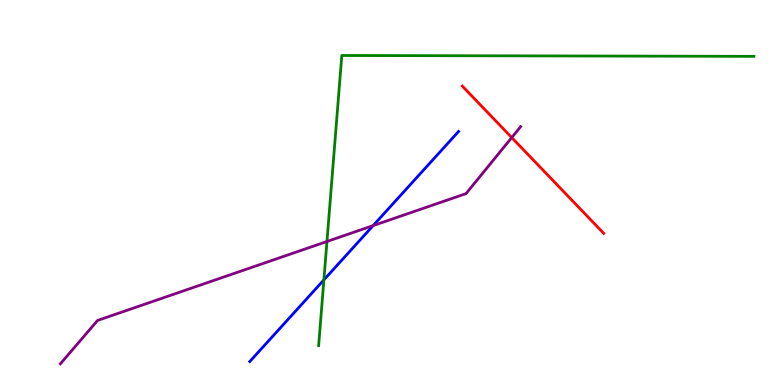[{'lines': ['blue', 'red'], 'intersections': []}, {'lines': ['green', 'red'], 'intersections': []}, {'lines': ['purple', 'red'], 'intersections': [{'x': 6.6, 'y': 6.43}]}, {'lines': ['blue', 'green'], 'intersections': [{'x': 4.18, 'y': 2.73}]}, {'lines': ['blue', 'purple'], 'intersections': [{'x': 4.81, 'y': 4.14}]}, {'lines': ['green', 'purple'], 'intersections': [{'x': 4.22, 'y': 3.73}]}]